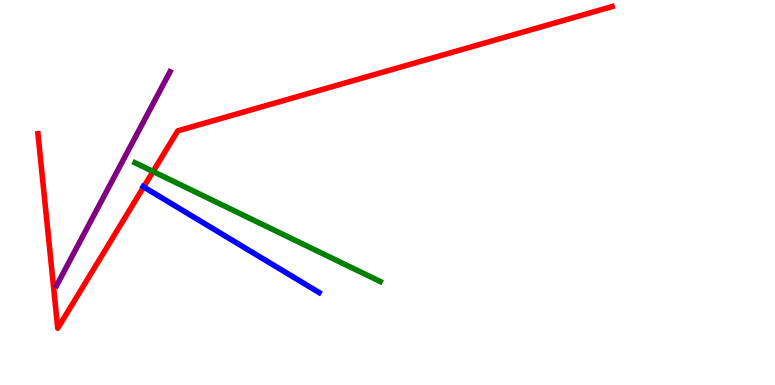[{'lines': ['blue', 'red'], 'intersections': [{'x': 1.85, 'y': 5.14}]}, {'lines': ['green', 'red'], 'intersections': [{'x': 1.98, 'y': 5.55}]}, {'lines': ['purple', 'red'], 'intersections': []}, {'lines': ['blue', 'green'], 'intersections': []}, {'lines': ['blue', 'purple'], 'intersections': []}, {'lines': ['green', 'purple'], 'intersections': []}]